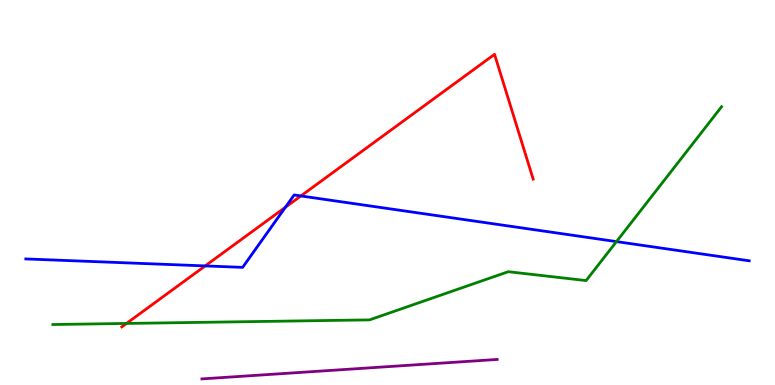[{'lines': ['blue', 'red'], 'intersections': [{'x': 2.65, 'y': 3.09}, {'x': 3.68, 'y': 4.62}, {'x': 3.88, 'y': 4.91}]}, {'lines': ['green', 'red'], 'intersections': [{'x': 1.63, 'y': 1.6}]}, {'lines': ['purple', 'red'], 'intersections': []}, {'lines': ['blue', 'green'], 'intersections': [{'x': 7.95, 'y': 3.72}]}, {'lines': ['blue', 'purple'], 'intersections': []}, {'lines': ['green', 'purple'], 'intersections': []}]